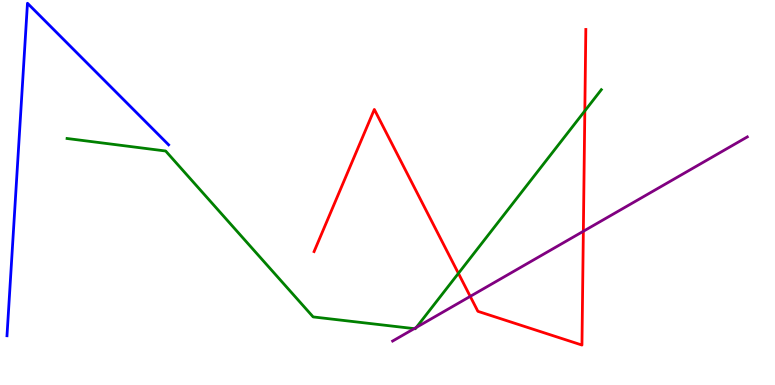[{'lines': ['blue', 'red'], 'intersections': []}, {'lines': ['green', 'red'], 'intersections': [{'x': 5.91, 'y': 2.9}, {'x': 7.55, 'y': 7.12}]}, {'lines': ['purple', 'red'], 'intersections': [{'x': 6.07, 'y': 2.3}, {'x': 7.53, 'y': 3.99}]}, {'lines': ['blue', 'green'], 'intersections': []}, {'lines': ['blue', 'purple'], 'intersections': []}, {'lines': ['green', 'purple'], 'intersections': [{'x': 5.34, 'y': 1.46}, {'x': 5.37, 'y': 1.5}]}]